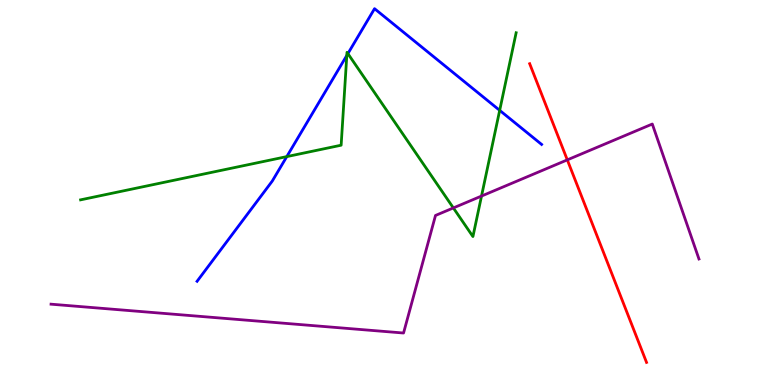[{'lines': ['blue', 'red'], 'intersections': []}, {'lines': ['green', 'red'], 'intersections': []}, {'lines': ['purple', 'red'], 'intersections': [{'x': 7.32, 'y': 5.85}]}, {'lines': ['blue', 'green'], 'intersections': [{'x': 3.7, 'y': 5.93}, {'x': 4.47, 'y': 8.56}, {'x': 4.49, 'y': 8.61}, {'x': 6.45, 'y': 7.13}]}, {'lines': ['blue', 'purple'], 'intersections': []}, {'lines': ['green', 'purple'], 'intersections': [{'x': 5.85, 'y': 4.6}, {'x': 6.21, 'y': 4.91}]}]